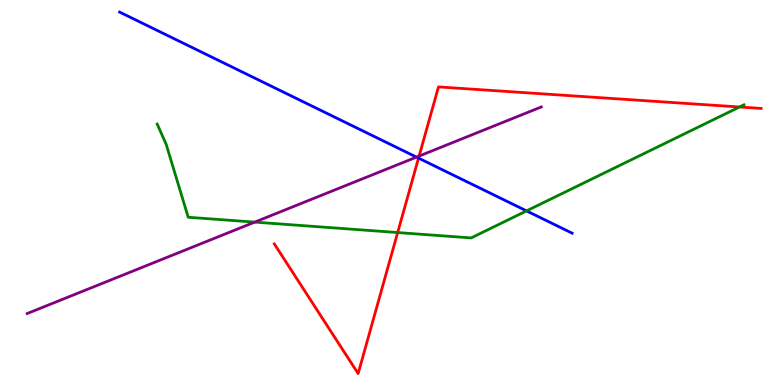[{'lines': ['blue', 'red'], 'intersections': [{'x': 5.4, 'y': 5.89}]}, {'lines': ['green', 'red'], 'intersections': [{'x': 5.13, 'y': 3.96}, {'x': 9.54, 'y': 7.22}]}, {'lines': ['purple', 'red'], 'intersections': [{'x': 5.41, 'y': 5.95}]}, {'lines': ['blue', 'green'], 'intersections': [{'x': 6.79, 'y': 4.52}]}, {'lines': ['blue', 'purple'], 'intersections': [{'x': 5.37, 'y': 5.92}]}, {'lines': ['green', 'purple'], 'intersections': [{'x': 3.29, 'y': 4.23}]}]